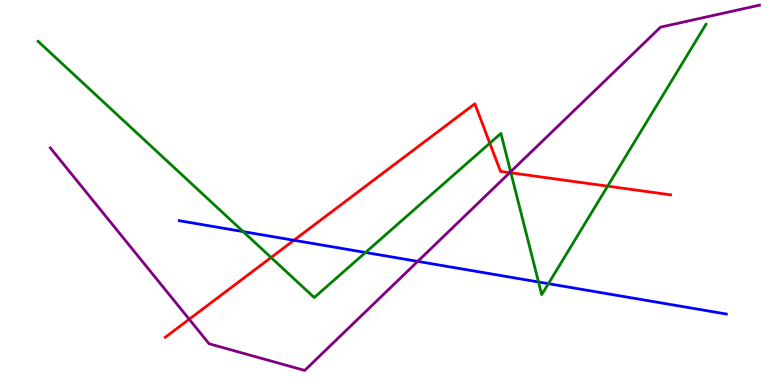[{'lines': ['blue', 'red'], 'intersections': [{'x': 3.79, 'y': 3.76}]}, {'lines': ['green', 'red'], 'intersections': [{'x': 3.5, 'y': 3.31}, {'x': 6.32, 'y': 6.28}, {'x': 6.59, 'y': 5.51}, {'x': 7.84, 'y': 5.16}]}, {'lines': ['purple', 'red'], 'intersections': [{'x': 2.44, 'y': 1.71}, {'x': 6.58, 'y': 5.52}]}, {'lines': ['blue', 'green'], 'intersections': [{'x': 3.14, 'y': 3.98}, {'x': 4.72, 'y': 3.44}, {'x': 6.95, 'y': 2.68}, {'x': 7.08, 'y': 2.63}]}, {'lines': ['blue', 'purple'], 'intersections': [{'x': 5.39, 'y': 3.21}]}, {'lines': ['green', 'purple'], 'intersections': [{'x': 6.59, 'y': 5.54}]}]